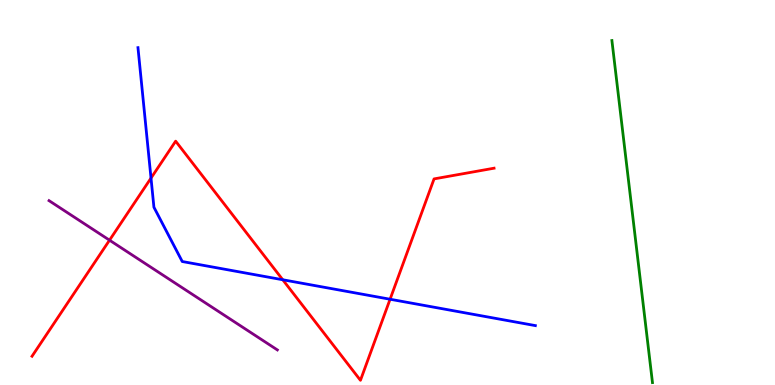[{'lines': ['blue', 'red'], 'intersections': [{'x': 1.95, 'y': 5.37}, {'x': 3.65, 'y': 2.73}, {'x': 5.03, 'y': 2.23}]}, {'lines': ['green', 'red'], 'intersections': []}, {'lines': ['purple', 'red'], 'intersections': [{'x': 1.41, 'y': 3.76}]}, {'lines': ['blue', 'green'], 'intersections': []}, {'lines': ['blue', 'purple'], 'intersections': []}, {'lines': ['green', 'purple'], 'intersections': []}]